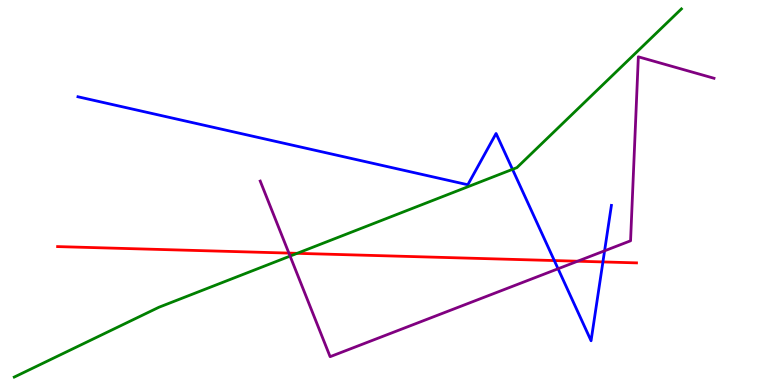[{'lines': ['blue', 'red'], 'intersections': [{'x': 7.15, 'y': 3.23}, {'x': 7.78, 'y': 3.2}]}, {'lines': ['green', 'red'], 'intersections': [{'x': 3.83, 'y': 3.42}]}, {'lines': ['purple', 'red'], 'intersections': [{'x': 3.73, 'y': 3.43}, {'x': 7.45, 'y': 3.22}]}, {'lines': ['blue', 'green'], 'intersections': [{'x': 6.61, 'y': 5.6}]}, {'lines': ['blue', 'purple'], 'intersections': [{'x': 7.2, 'y': 3.02}, {'x': 7.8, 'y': 3.49}]}, {'lines': ['green', 'purple'], 'intersections': [{'x': 3.74, 'y': 3.35}]}]